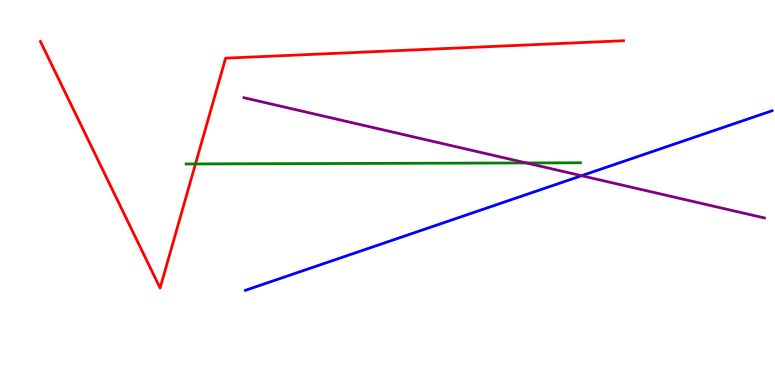[{'lines': ['blue', 'red'], 'intersections': []}, {'lines': ['green', 'red'], 'intersections': [{'x': 2.52, 'y': 5.74}]}, {'lines': ['purple', 'red'], 'intersections': []}, {'lines': ['blue', 'green'], 'intersections': []}, {'lines': ['blue', 'purple'], 'intersections': [{'x': 7.5, 'y': 5.44}]}, {'lines': ['green', 'purple'], 'intersections': [{'x': 6.79, 'y': 5.77}]}]